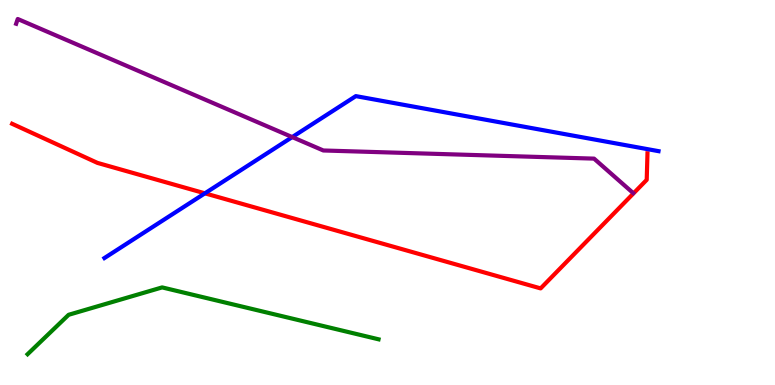[{'lines': ['blue', 'red'], 'intersections': [{'x': 2.64, 'y': 4.98}]}, {'lines': ['green', 'red'], 'intersections': []}, {'lines': ['purple', 'red'], 'intersections': []}, {'lines': ['blue', 'green'], 'intersections': []}, {'lines': ['blue', 'purple'], 'intersections': [{'x': 3.77, 'y': 6.44}]}, {'lines': ['green', 'purple'], 'intersections': []}]